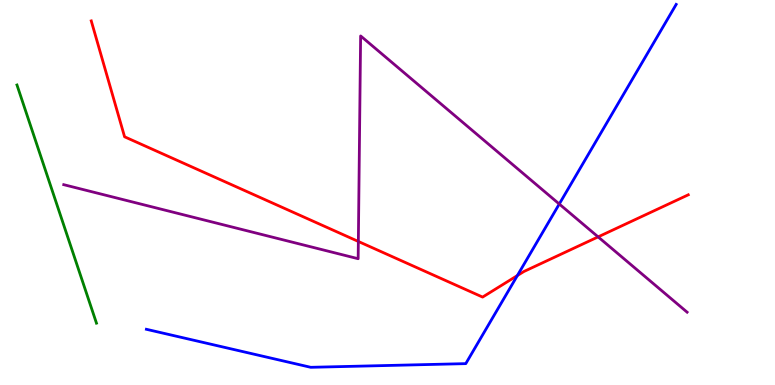[{'lines': ['blue', 'red'], 'intersections': [{'x': 6.68, 'y': 2.84}]}, {'lines': ['green', 'red'], 'intersections': []}, {'lines': ['purple', 'red'], 'intersections': [{'x': 4.62, 'y': 3.73}, {'x': 7.72, 'y': 3.85}]}, {'lines': ['blue', 'green'], 'intersections': []}, {'lines': ['blue', 'purple'], 'intersections': [{'x': 7.22, 'y': 4.7}]}, {'lines': ['green', 'purple'], 'intersections': []}]